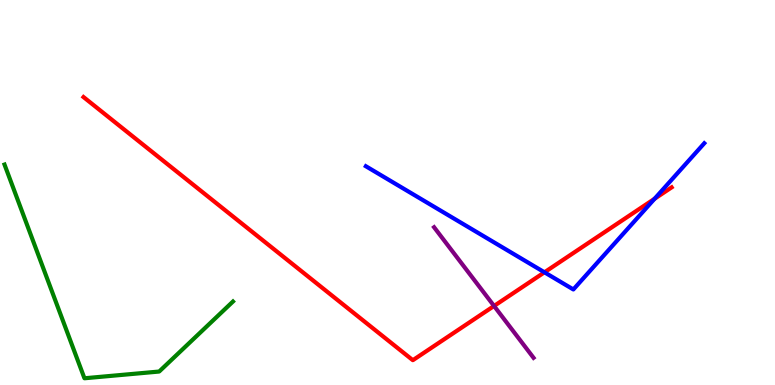[{'lines': ['blue', 'red'], 'intersections': [{'x': 7.03, 'y': 2.93}, {'x': 8.45, 'y': 4.84}]}, {'lines': ['green', 'red'], 'intersections': []}, {'lines': ['purple', 'red'], 'intersections': [{'x': 6.37, 'y': 2.05}]}, {'lines': ['blue', 'green'], 'intersections': []}, {'lines': ['blue', 'purple'], 'intersections': []}, {'lines': ['green', 'purple'], 'intersections': []}]